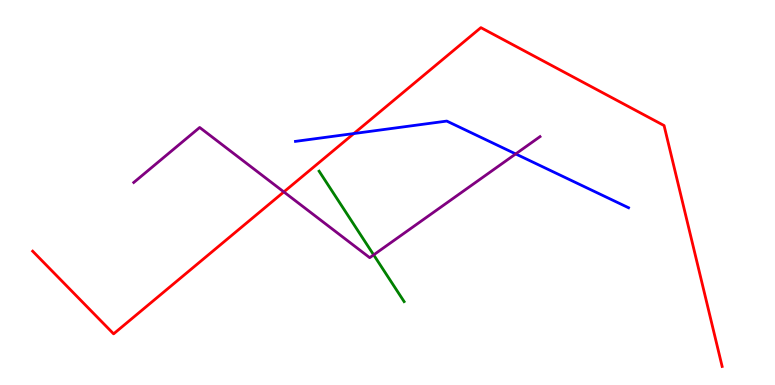[{'lines': ['blue', 'red'], 'intersections': [{'x': 4.57, 'y': 6.53}]}, {'lines': ['green', 'red'], 'intersections': []}, {'lines': ['purple', 'red'], 'intersections': [{'x': 3.66, 'y': 5.02}]}, {'lines': ['blue', 'green'], 'intersections': []}, {'lines': ['blue', 'purple'], 'intersections': [{'x': 6.65, 'y': 6.0}]}, {'lines': ['green', 'purple'], 'intersections': [{'x': 4.82, 'y': 3.38}]}]